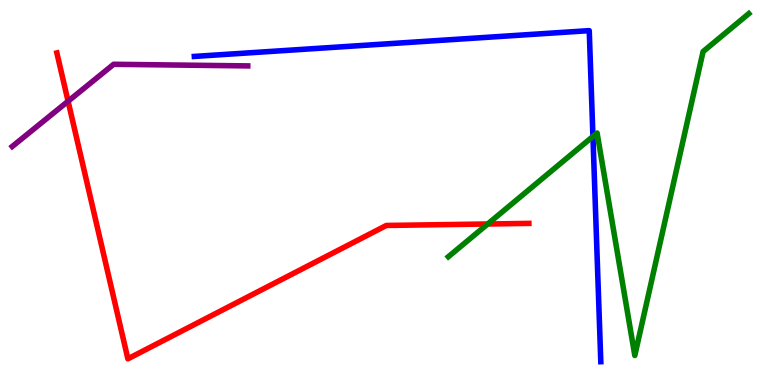[{'lines': ['blue', 'red'], 'intersections': []}, {'lines': ['green', 'red'], 'intersections': [{'x': 6.29, 'y': 4.18}]}, {'lines': ['purple', 'red'], 'intersections': [{'x': 0.878, 'y': 7.37}]}, {'lines': ['blue', 'green'], 'intersections': [{'x': 7.65, 'y': 6.46}]}, {'lines': ['blue', 'purple'], 'intersections': []}, {'lines': ['green', 'purple'], 'intersections': []}]